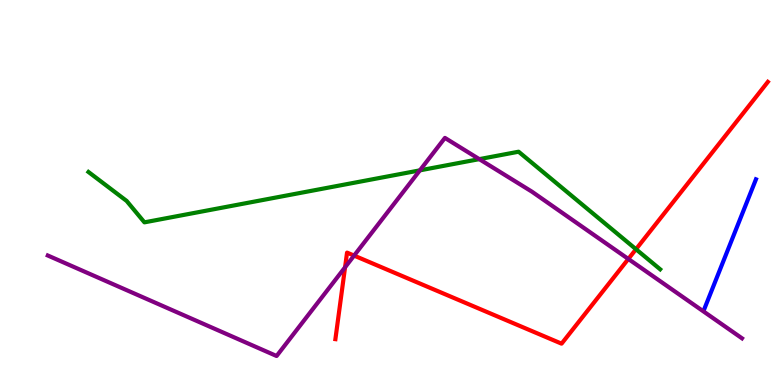[{'lines': ['blue', 'red'], 'intersections': []}, {'lines': ['green', 'red'], 'intersections': [{'x': 8.21, 'y': 3.53}]}, {'lines': ['purple', 'red'], 'intersections': [{'x': 4.45, 'y': 3.06}, {'x': 4.57, 'y': 3.36}, {'x': 8.11, 'y': 3.27}]}, {'lines': ['blue', 'green'], 'intersections': []}, {'lines': ['blue', 'purple'], 'intersections': []}, {'lines': ['green', 'purple'], 'intersections': [{'x': 5.42, 'y': 5.58}, {'x': 6.18, 'y': 5.87}]}]